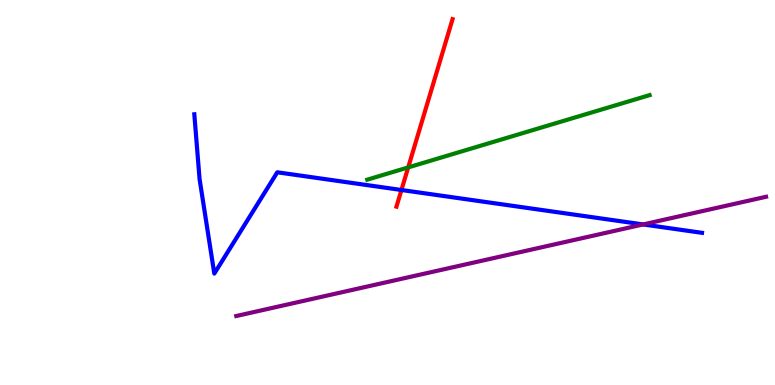[{'lines': ['blue', 'red'], 'intersections': [{'x': 5.18, 'y': 5.07}]}, {'lines': ['green', 'red'], 'intersections': [{'x': 5.27, 'y': 5.65}]}, {'lines': ['purple', 'red'], 'intersections': []}, {'lines': ['blue', 'green'], 'intersections': []}, {'lines': ['blue', 'purple'], 'intersections': [{'x': 8.3, 'y': 4.17}]}, {'lines': ['green', 'purple'], 'intersections': []}]